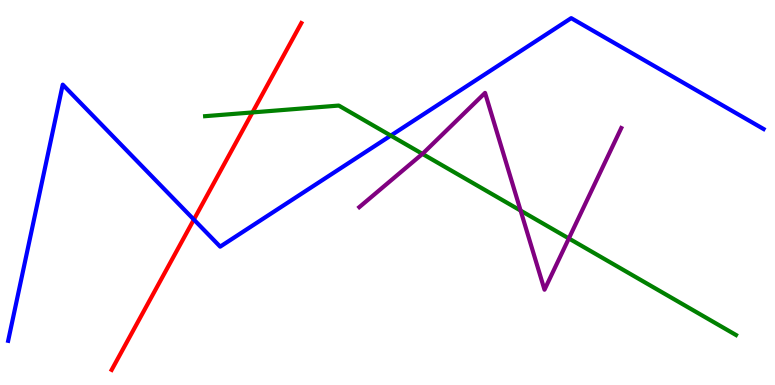[{'lines': ['blue', 'red'], 'intersections': [{'x': 2.5, 'y': 4.3}]}, {'lines': ['green', 'red'], 'intersections': [{'x': 3.26, 'y': 7.08}]}, {'lines': ['purple', 'red'], 'intersections': []}, {'lines': ['blue', 'green'], 'intersections': [{'x': 5.04, 'y': 6.48}]}, {'lines': ['blue', 'purple'], 'intersections': []}, {'lines': ['green', 'purple'], 'intersections': [{'x': 5.45, 'y': 6.0}, {'x': 6.72, 'y': 4.53}, {'x': 7.34, 'y': 3.81}]}]